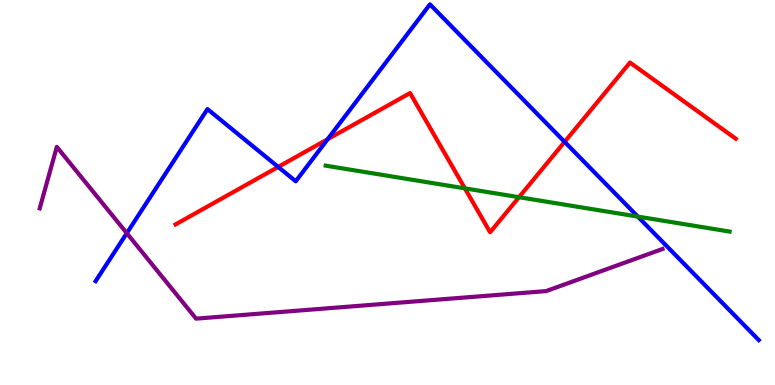[{'lines': ['blue', 'red'], 'intersections': [{'x': 3.59, 'y': 5.66}, {'x': 4.23, 'y': 6.38}, {'x': 7.29, 'y': 6.32}]}, {'lines': ['green', 'red'], 'intersections': [{'x': 6.0, 'y': 5.11}, {'x': 6.7, 'y': 4.88}]}, {'lines': ['purple', 'red'], 'intersections': []}, {'lines': ['blue', 'green'], 'intersections': [{'x': 8.23, 'y': 4.37}]}, {'lines': ['blue', 'purple'], 'intersections': [{'x': 1.64, 'y': 3.94}]}, {'lines': ['green', 'purple'], 'intersections': []}]